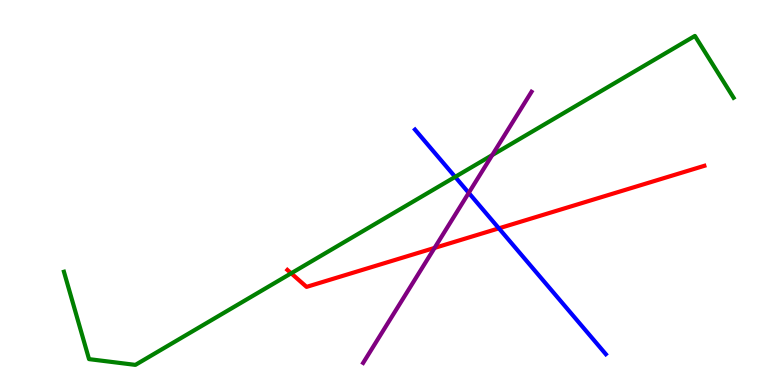[{'lines': ['blue', 'red'], 'intersections': [{'x': 6.44, 'y': 4.07}]}, {'lines': ['green', 'red'], 'intersections': [{'x': 3.76, 'y': 2.9}]}, {'lines': ['purple', 'red'], 'intersections': [{'x': 5.61, 'y': 3.56}]}, {'lines': ['blue', 'green'], 'intersections': [{'x': 5.87, 'y': 5.41}]}, {'lines': ['blue', 'purple'], 'intersections': [{'x': 6.05, 'y': 4.99}]}, {'lines': ['green', 'purple'], 'intersections': [{'x': 6.35, 'y': 5.97}]}]